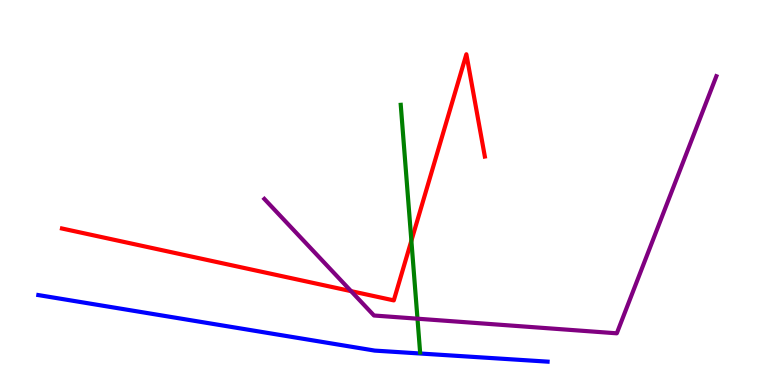[{'lines': ['blue', 'red'], 'intersections': []}, {'lines': ['green', 'red'], 'intersections': [{'x': 5.31, 'y': 3.75}]}, {'lines': ['purple', 'red'], 'intersections': [{'x': 4.53, 'y': 2.44}]}, {'lines': ['blue', 'green'], 'intersections': []}, {'lines': ['blue', 'purple'], 'intersections': []}, {'lines': ['green', 'purple'], 'intersections': [{'x': 5.39, 'y': 1.72}]}]